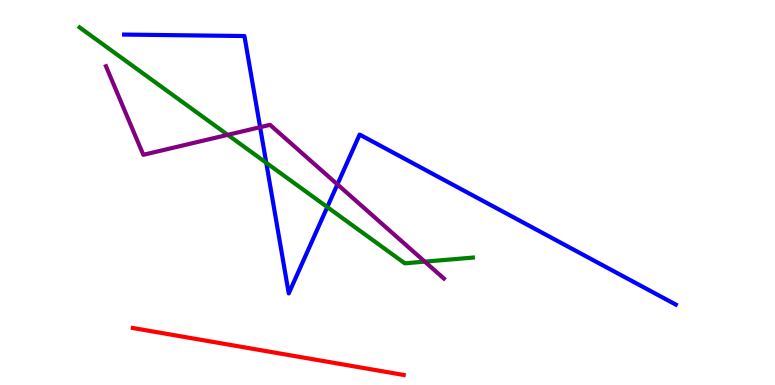[{'lines': ['blue', 'red'], 'intersections': []}, {'lines': ['green', 'red'], 'intersections': []}, {'lines': ['purple', 'red'], 'intersections': []}, {'lines': ['blue', 'green'], 'intersections': [{'x': 3.44, 'y': 5.77}, {'x': 4.22, 'y': 4.62}]}, {'lines': ['blue', 'purple'], 'intersections': [{'x': 3.36, 'y': 6.7}, {'x': 4.35, 'y': 5.21}]}, {'lines': ['green', 'purple'], 'intersections': [{'x': 2.94, 'y': 6.5}, {'x': 5.48, 'y': 3.2}]}]